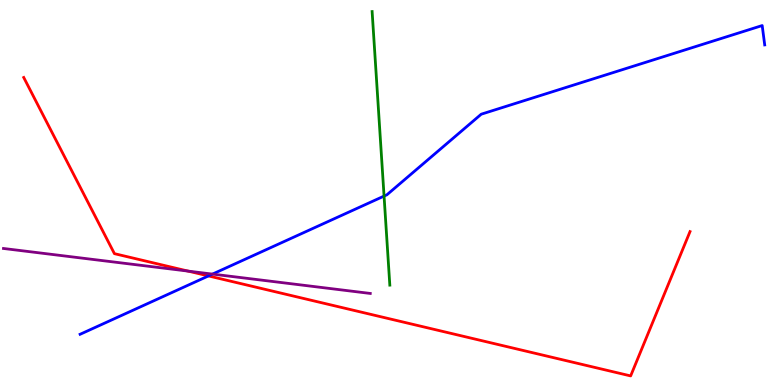[{'lines': ['blue', 'red'], 'intersections': [{'x': 2.69, 'y': 2.83}]}, {'lines': ['green', 'red'], 'intersections': []}, {'lines': ['purple', 'red'], 'intersections': [{'x': 2.43, 'y': 2.96}]}, {'lines': ['blue', 'green'], 'intersections': [{'x': 4.96, 'y': 4.91}]}, {'lines': ['blue', 'purple'], 'intersections': [{'x': 2.74, 'y': 2.88}]}, {'lines': ['green', 'purple'], 'intersections': []}]